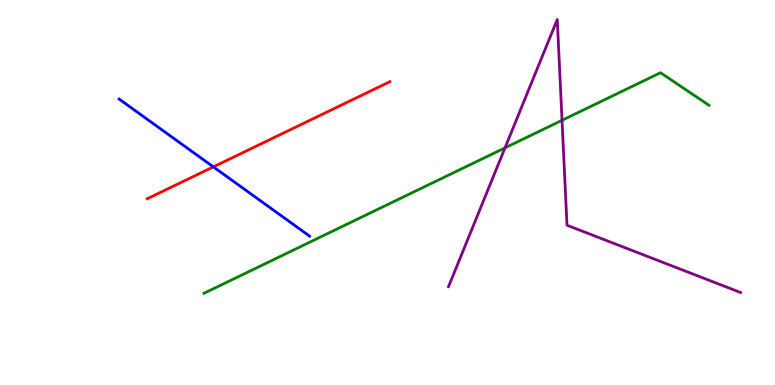[{'lines': ['blue', 'red'], 'intersections': [{'x': 2.75, 'y': 5.67}]}, {'lines': ['green', 'red'], 'intersections': []}, {'lines': ['purple', 'red'], 'intersections': []}, {'lines': ['blue', 'green'], 'intersections': []}, {'lines': ['blue', 'purple'], 'intersections': []}, {'lines': ['green', 'purple'], 'intersections': [{'x': 6.52, 'y': 6.16}, {'x': 7.25, 'y': 6.88}]}]